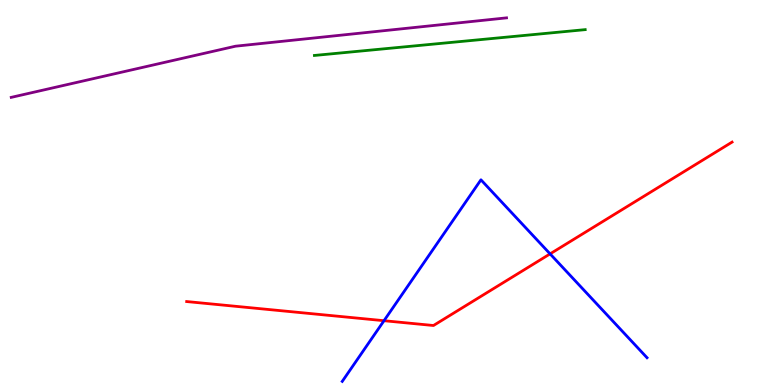[{'lines': ['blue', 'red'], 'intersections': [{'x': 4.95, 'y': 1.67}, {'x': 7.1, 'y': 3.41}]}, {'lines': ['green', 'red'], 'intersections': []}, {'lines': ['purple', 'red'], 'intersections': []}, {'lines': ['blue', 'green'], 'intersections': []}, {'lines': ['blue', 'purple'], 'intersections': []}, {'lines': ['green', 'purple'], 'intersections': []}]